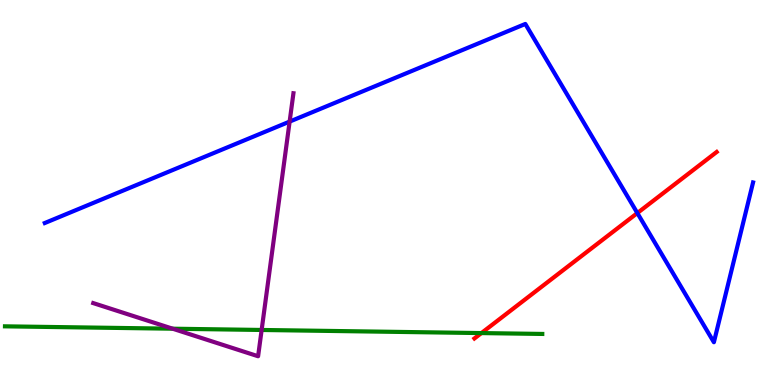[{'lines': ['blue', 'red'], 'intersections': [{'x': 8.22, 'y': 4.47}]}, {'lines': ['green', 'red'], 'intersections': [{'x': 6.21, 'y': 1.35}]}, {'lines': ['purple', 'red'], 'intersections': []}, {'lines': ['blue', 'green'], 'intersections': []}, {'lines': ['blue', 'purple'], 'intersections': [{'x': 3.74, 'y': 6.84}]}, {'lines': ['green', 'purple'], 'intersections': [{'x': 2.23, 'y': 1.46}, {'x': 3.38, 'y': 1.43}]}]